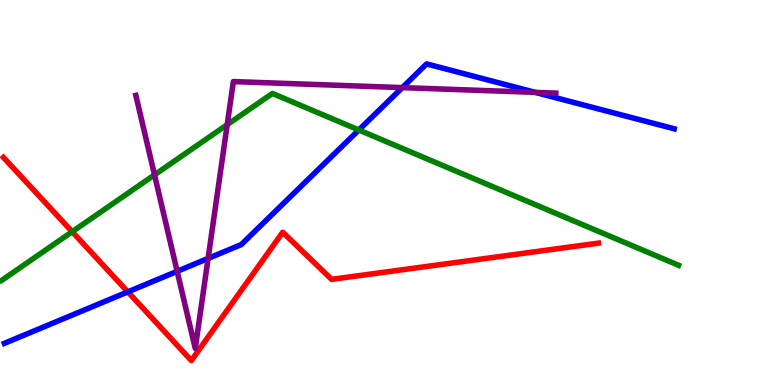[{'lines': ['blue', 'red'], 'intersections': [{'x': 1.65, 'y': 2.42}]}, {'lines': ['green', 'red'], 'intersections': [{'x': 0.931, 'y': 3.98}]}, {'lines': ['purple', 'red'], 'intersections': []}, {'lines': ['blue', 'green'], 'intersections': [{'x': 4.63, 'y': 6.62}]}, {'lines': ['blue', 'purple'], 'intersections': [{'x': 2.29, 'y': 2.95}, {'x': 2.69, 'y': 3.29}, {'x': 5.19, 'y': 7.72}, {'x': 6.91, 'y': 7.6}]}, {'lines': ['green', 'purple'], 'intersections': [{'x': 1.99, 'y': 5.46}, {'x': 2.93, 'y': 6.76}]}]